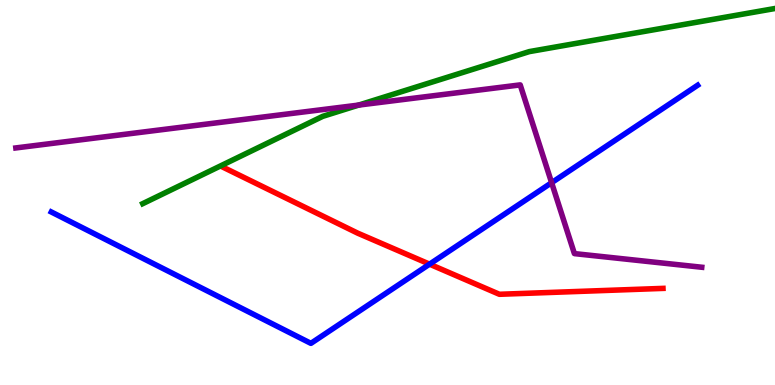[{'lines': ['blue', 'red'], 'intersections': [{'x': 5.54, 'y': 3.14}]}, {'lines': ['green', 'red'], 'intersections': []}, {'lines': ['purple', 'red'], 'intersections': []}, {'lines': ['blue', 'green'], 'intersections': []}, {'lines': ['blue', 'purple'], 'intersections': [{'x': 7.12, 'y': 5.25}]}, {'lines': ['green', 'purple'], 'intersections': [{'x': 4.63, 'y': 7.27}]}]